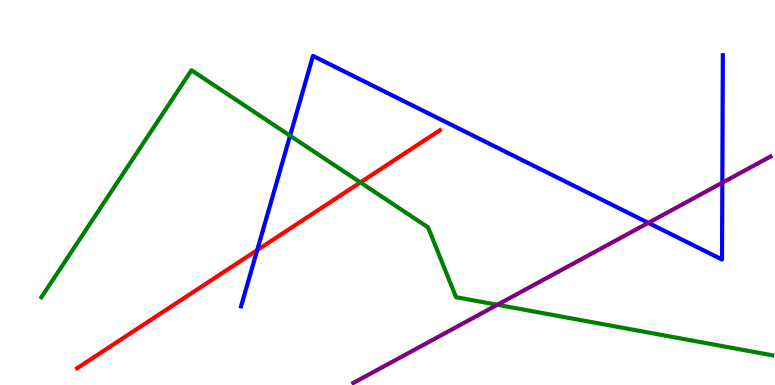[{'lines': ['blue', 'red'], 'intersections': [{'x': 3.32, 'y': 3.5}]}, {'lines': ['green', 'red'], 'intersections': [{'x': 4.65, 'y': 5.26}]}, {'lines': ['purple', 'red'], 'intersections': []}, {'lines': ['blue', 'green'], 'intersections': [{'x': 3.74, 'y': 6.47}]}, {'lines': ['blue', 'purple'], 'intersections': [{'x': 8.37, 'y': 4.21}, {'x': 9.32, 'y': 5.25}]}, {'lines': ['green', 'purple'], 'intersections': [{'x': 6.42, 'y': 2.08}]}]